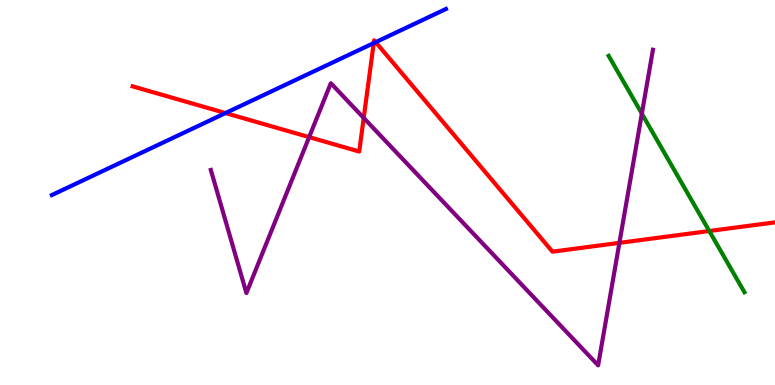[{'lines': ['blue', 'red'], 'intersections': [{'x': 2.91, 'y': 7.06}, {'x': 4.82, 'y': 8.88}, {'x': 4.85, 'y': 8.9}]}, {'lines': ['green', 'red'], 'intersections': [{'x': 9.15, 'y': 4.0}]}, {'lines': ['purple', 'red'], 'intersections': [{'x': 3.99, 'y': 6.44}, {'x': 4.69, 'y': 6.94}, {'x': 7.99, 'y': 3.69}]}, {'lines': ['blue', 'green'], 'intersections': []}, {'lines': ['blue', 'purple'], 'intersections': []}, {'lines': ['green', 'purple'], 'intersections': [{'x': 8.28, 'y': 7.05}]}]